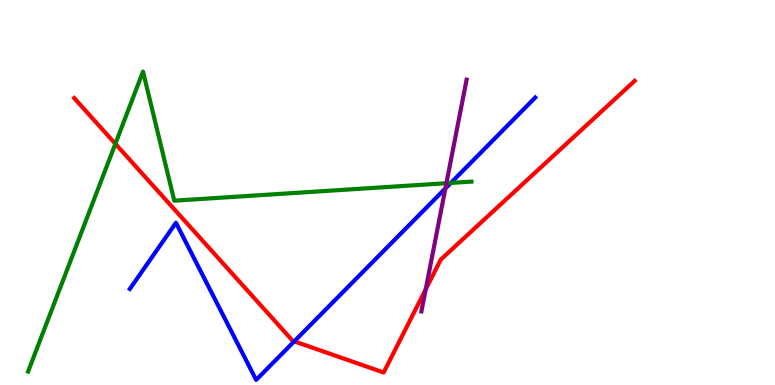[{'lines': ['blue', 'red'], 'intersections': [{'x': 3.8, 'y': 1.13}]}, {'lines': ['green', 'red'], 'intersections': [{'x': 1.49, 'y': 6.27}]}, {'lines': ['purple', 'red'], 'intersections': [{'x': 5.49, 'y': 2.48}]}, {'lines': ['blue', 'green'], 'intersections': [{'x': 5.82, 'y': 5.25}]}, {'lines': ['blue', 'purple'], 'intersections': [{'x': 5.75, 'y': 5.1}]}, {'lines': ['green', 'purple'], 'intersections': [{'x': 5.76, 'y': 5.24}]}]